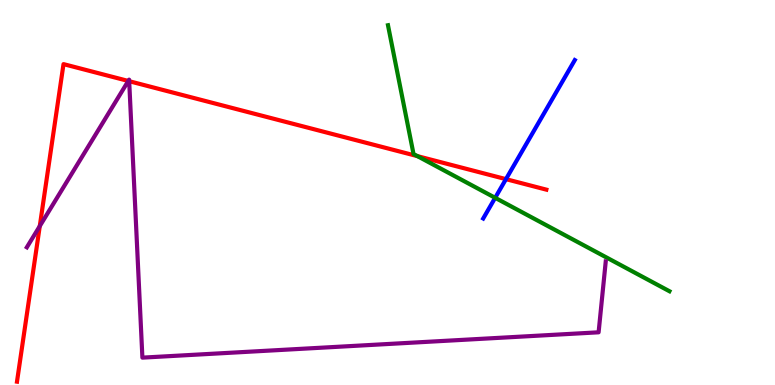[{'lines': ['blue', 'red'], 'intersections': [{'x': 6.53, 'y': 5.35}]}, {'lines': ['green', 'red'], 'intersections': [{'x': 5.39, 'y': 5.94}]}, {'lines': ['purple', 'red'], 'intersections': [{'x': 0.513, 'y': 4.13}, {'x': 1.66, 'y': 7.9}, {'x': 1.67, 'y': 7.89}]}, {'lines': ['blue', 'green'], 'intersections': [{'x': 6.39, 'y': 4.86}]}, {'lines': ['blue', 'purple'], 'intersections': []}, {'lines': ['green', 'purple'], 'intersections': []}]